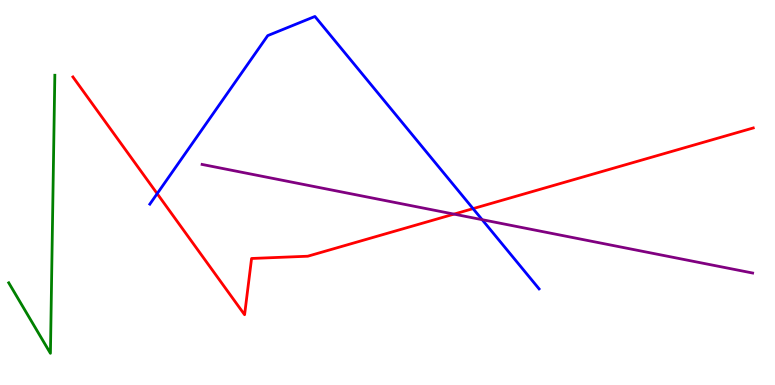[{'lines': ['blue', 'red'], 'intersections': [{'x': 2.03, 'y': 4.97}, {'x': 6.1, 'y': 4.58}]}, {'lines': ['green', 'red'], 'intersections': []}, {'lines': ['purple', 'red'], 'intersections': [{'x': 5.86, 'y': 4.44}]}, {'lines': ['blue', 'green'], 'intersections': []}, {'lines': ['blue', 'purple'], 'intersections': [{'x': 6.22, 'y': 4.29}]}, {'lines': ['green', 'purple'], 'intersections': []}]